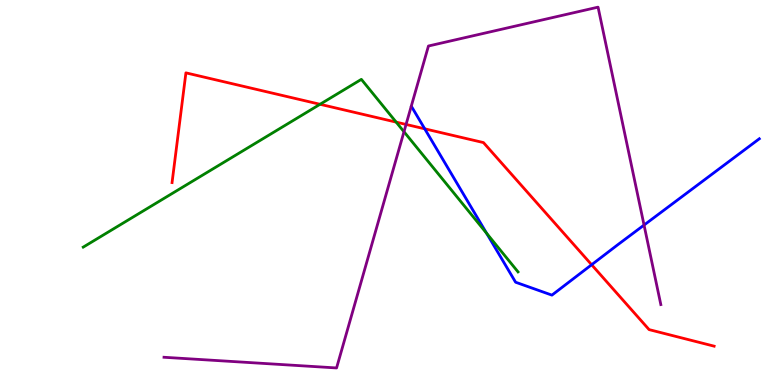[{'lines': ['blue', 'red'], 'intersections': [{'x': 5.48, 'y': 6.65}, {'x': 7.63, 'y': 3.12}]}, {'lines': ['green', 'red'], 'intersections': [{'x': 4.13, 'y': 7.29}, {'x': 5.11, 'y': 6.83}]}, {'lines': ['purple', 'red'], 'intersections': [{'x': 5.24, 'y': 6.77}]}, {'lines': ['blue', 'green'], 'intersections': [{'x': 6.28, 'y': 3.94}]}, {'lines': ['blue', 'purple'], 'intersections': [{'x': 8.31, 'y': 4.15}]}, {'lines': ['green', 'purple'], 'intersections': [{'x': 5.21, 'y': 6.58}]}]